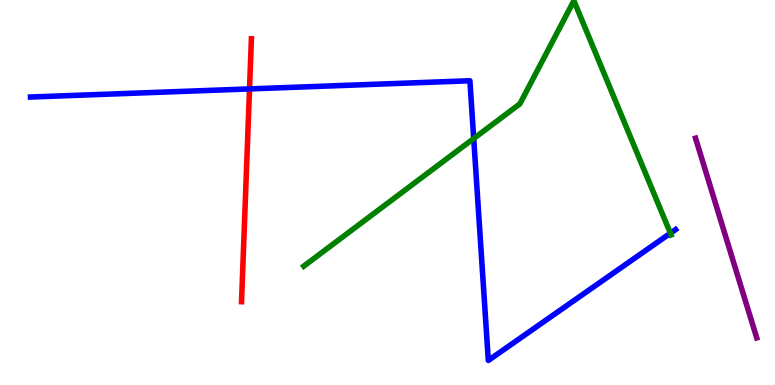[{'lines': ['blue', 'red'], 'intersections': [{'x': 3.22, 'y': 7.69}]}, {'lines': ['green', 'red'], 'intersections': []}, {'lines': ['purple', 'red'], 'intersections': []}, {'lines': ['blue', 'green'], 'intersections': [{'x': 6.11, 'y': 6.4}, {'x': 8.65, 'y': 3.94}]}, {'lines': ['blue', 'purple'], 'intersections': []}, {'lines': ['green', 'purple'], 'intersections': []}]